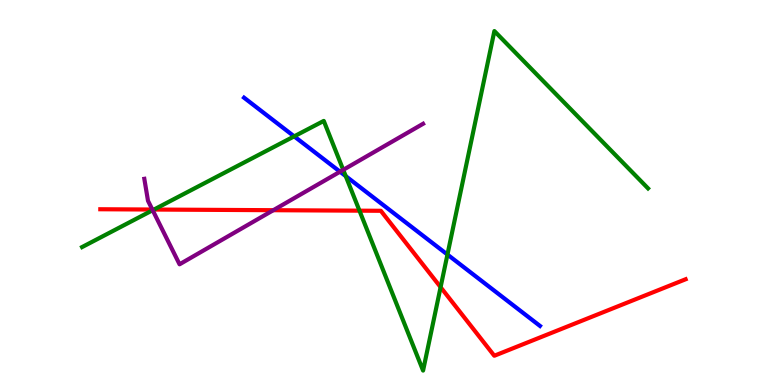[{'lines': ['blue', 'red'], 'intersections': []}, {'lines': ['green', 'red'], 'intersections': [{'x': 1.99, 'y': 4.56}, {'x': 4.64, 'y': 4.53}, {'x': 5.69, 'y': 2.54}]}, {'lines': ['purple', 'red'], 'intersections': [{'x': 1.97, 'y': 4.56}, {'x': 3.53, 'y': 4.54}]}, {'lines': ['blue', 'green'], 'intersections': [{'x': 3.8, 'y': 6.46}, {'x': 4.46, 'y': 5.43}, {'x': 5.77, 'y': 3.39}]}, {'lines': ['blue', 'purple'], 'intersections': [{'x': 4.39, 'y': 5.54}]}, {'lines': ['green', 'purple'], 'intersections': [{'x': 1.97, 'y': 4.54}, {'x': 4.43, 'y': 5.59}]}]